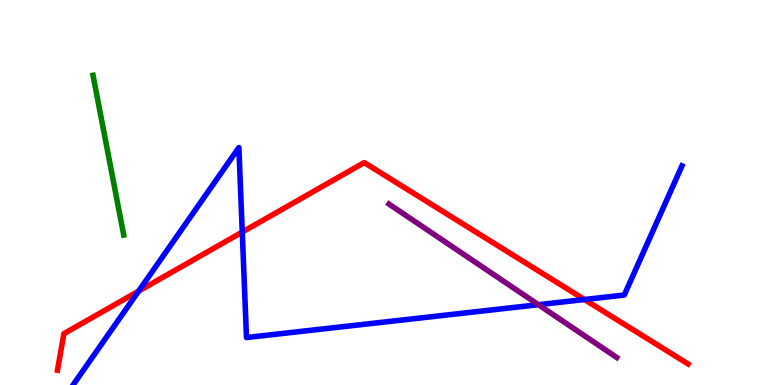[{'lines': ['blue', 'red'], 'intersections': [{'x': 1.79, 'y': 2.44}, {'x': 3.13, 'y': 3.97}, {'x': 7.54, 'y': 2.22}]}, {'lines': ['green', 'red'], 'intersections': []}, {'lines': ['purple', 'red'], 'intersections': []}, {'lines': ['blue', 'green'], 'intersections': []}, {'lines': ['blue', 'purple'], 'intersections': [{'x': 6.95, 'y': 2.09}]}, {'lines': ['green', 'purple'], 'intersections': []}]